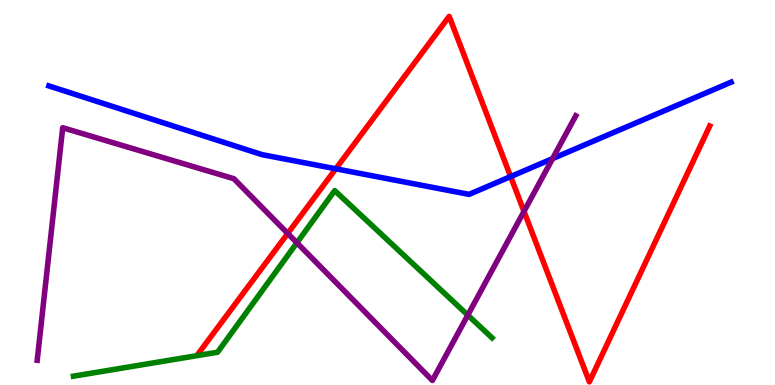[{'lines': ['blue', 'red'], 'intersections': [{'x': 4.33, 'y': 5.62}, {'x': 6.59, 'y': 5.41}]}, {'lines': ['green', 'red'], 'intersections': []}, {'lines': ['purple', 'red'], 'intersections': [{'x': 3.71, 'y': 3.94}, {'x': 6.76, 'y': 4.51}]}, {'lines': ['blue', 'green'], 'intersections': []}, {'lines': ['blue', 'purple'], 'intersections': [{'x': 7.13, 'y': 5.88}]}, {'lines': ['green', 'purple'], 'intersections': [{'x': 3.83, 'y': 3.69}, {'x': 6.04, 'y': 1.81}]}]